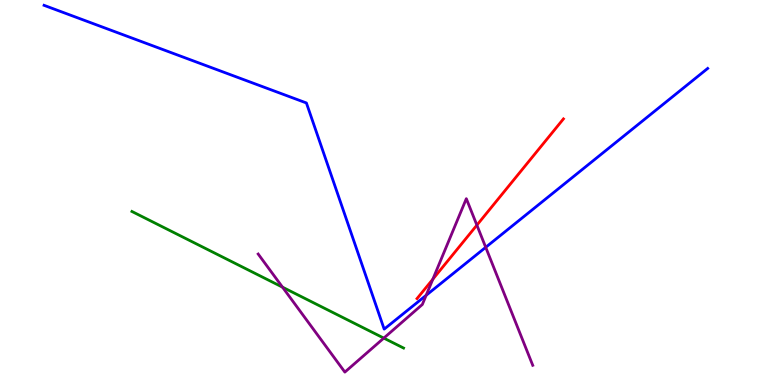[{'lines': ['blue', 'red'], 'intersections': []}, {'lines': ['green', 'red'], 'intersections': []}, {'lines': ['purple', 'red'], 'intersections': [{'x': 5.59, 'y': 2.75}, {'x': 6.15, 'y': 4.15}]}, {'lines': ['blue', 'green'], 'intersections': []}, {'lines': ['blue', 'purple'], 'intersections': [{'x': 5.5, 'y': 2.33}, {'x': 6.27, 'y': 3.58}]}, {'lines': ['green', 'purple'], 'intersections': [{'x': 3.65, 'y': 2.54}, {'x': 4.95, 'y': 1.22}]}]